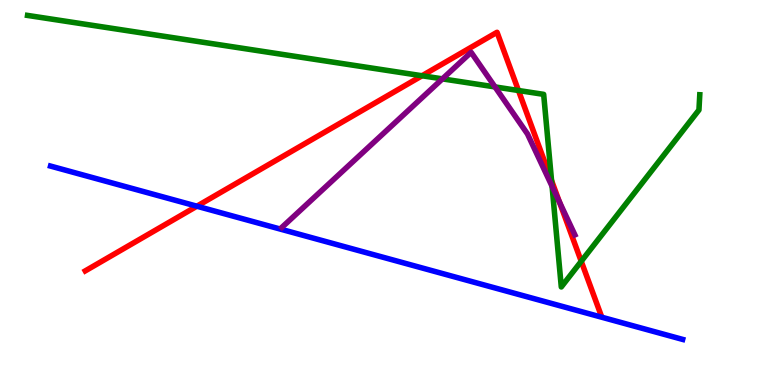[{'lines': ['blue', 'red'], 'intersections': [{'x': 2.54, 'y': 4.64}]}, {'lines': ['green', 'red'], 'intersections': [{'x': 5.45, 'y': 8.03}, {'x': 6.69, 'y': 7.65}, {'x': 7.12, 'y': 5.31}, {'x': 7.5, 'y': 3.21}]}, {'lines': ['purple', 'red'], 'intersections': [{'x': 7.22, 'y': 4.75}]}, {'lines': ['blue', 'green'], 'intersections': []}, {'lines': ['blue', 'purple'], 'intersections': []}, {'lines': ['green', 'purple'], 'intersections': [{'x': 5.71, 'y': 7.95}, {'x': 6.39, 'y': 7.74}, {'x': 7.12, 'y': 5.16}]}]